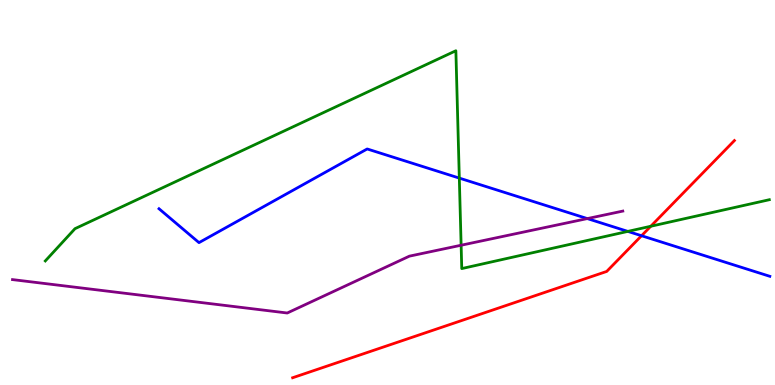[{'lines': ['blue', 'red'], 'intersections': [{'x': 8.28, 'y': 3.88}]}, {'lines': ['green', 'red'], 'intersections': [{'x': 8.4, 'y': 4.12}]}, {'lines': ['purple', 'red'], 'intersections': []}, {'lines': ['blue', 'green'], 'intersections': [{'x': 5.93, 'y': 5.37}, {'x': 8.1, 'y': 3.99}]}, {'lines': ['blue', 'purple'], 'intersections': [{'x': 7.58, 'y': 4.32}]}, {'lines': ['green', 'purple'], 'intersections': [{'x': 5.95, 'y': 3.63}]}]